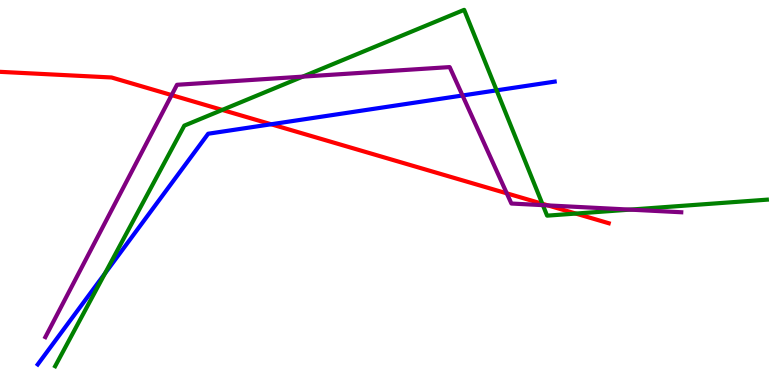[{'lines': ['blue', 'red'], 'intersections': [{'x': 3.5, 'y': 6.77}]}, {'lines': ['green', 'red'], 'intersections': [{'x': 2.87, 'y': 7.14}, {'x': 7.0, 'y': 4.71}, {'x': 7.43, 'y': 4.45}]}, {'lines': ['purple', 'red'], 'intersections': [{'x': 2.21, 'y': 7.53}, {'x': 6.54, 'y': 4.98}, {'x': 7.07, 'y': 4.66}]}, {'lines': ['blue', 'green'], 'intersections': [{'x': 1.35, 'y': 2.9}, {'x': 6.41, 'y': 7.65}]}, {'lines': ['blue', 'purple'], 'intersections': [{'x': 5.97, 'y': 7.52}]}, {'lines': ['green', 'purple'], 'intersections': [{'x': 3.91, 'y': 8.01}, {'x': 7.0, 'y': 4.67}, {'x': 8.13, 'y': 4.56}]}]